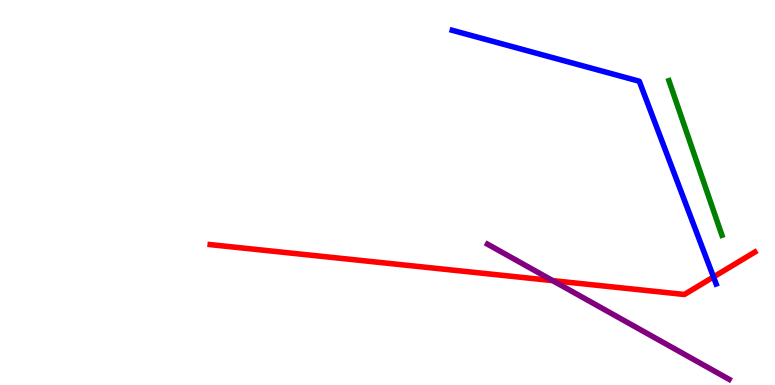[{'lines': ['blue', 'red'], 'intersections': [{'x': 9.21, 'y': 2.81}]}, {'lines': ['green', 'red'], 'intersections': []}, {'lines': ['purple', 'red'], 'intersections': [{'x': 7.13, 'y': 2.71}]}, {'lines': ['blue', 'green'], 'intersections': []}, {'lines': ['blue', 'purple'], 'intersections': []}, {'lines': ['green', 'purple'], 'intersections': []}]